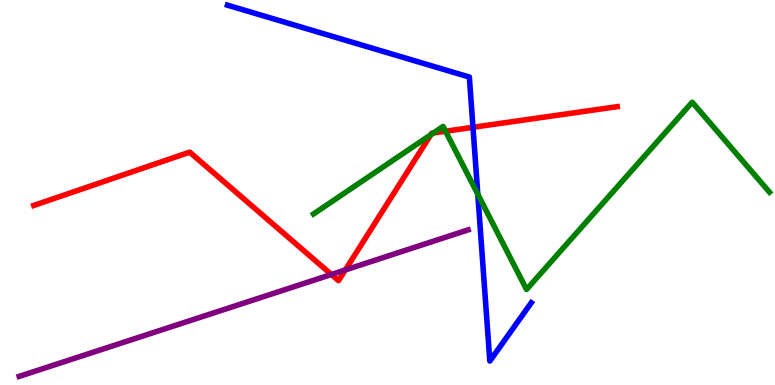[{'lines': ['blue', 'red'], 'intersections': [{'x': 6.1, 'y': 6.69}]}, {'lines': ['green', 'red'], 'intersections': [{'x': 5.56, 'y': 6.5}, {'x': 5.59, 'y': 6.55}, {'x': 5.75, 'y': 6.59}]}, {'lines': ['purple', 'red'], 'intersections': [{'x': 4.28, 'y': 2.87}, {'x': 4.46, 'y': 2.99}]}, {'lines': ['blue', 'green'], 'intersections': [{'x': 6.17, 'y': 4.95}]}, {'lines': ['blue', 'purple'], 'intersections': []}, {'lines': ['green', 'purple'], 'intersections': []}]